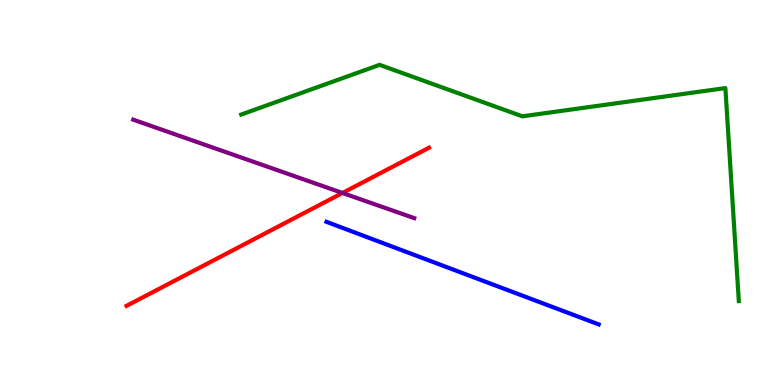[{'lines': ['blue', 'red'], 'intersections': []}, {'lines': ['green', 'red'], 'intersections': []}, {'lines': ['purple', 'red'], 'intersections': [{'x': 4.42, 'y': 4.99}]}, {'lines': ['blue', 'green'], 'intersections': []}, {'lines': ['blue', 'purple'], 'intersections': []}, {'lines': ['green', 'purple'], 'intersections': []}]